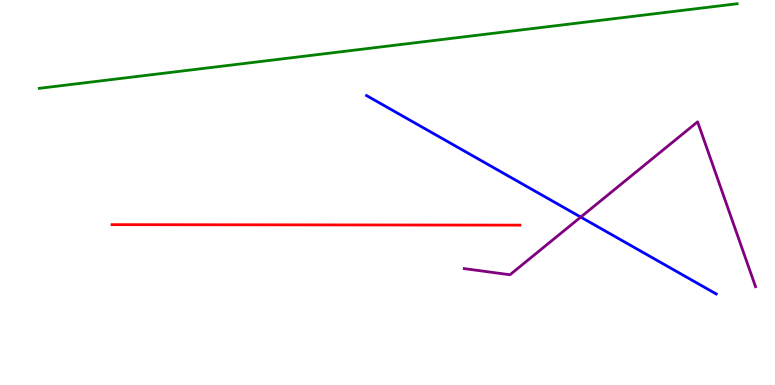[{'lines': ['blue', 'red'], 'intersections': []}, {'lines': ['green', 'red'], 'intersections': []}, {'lines': ['purple', 'red'], 'intersections': []}, {'lines': ['blue', 'green'], 'intersections': []}, {'lines': ['blue', 'purple'], 'intersections': [{'x': 7.49, 'y': 4.36}]}, {'lines': ['green', 'purple'], 'intersections': []}]